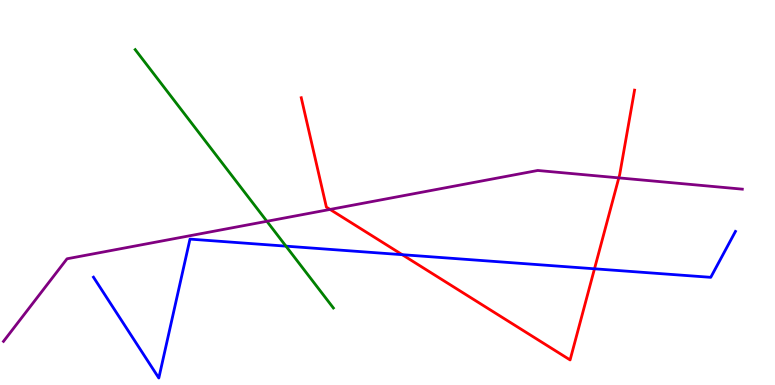[{'lines': ['blue', 'red'], 'intersections': [{'x': 5.19, 'y': 3.38}, {'x': 7.67, 'y': 3.02}]}, {'lines': ['green', 'red'], 'intersections': []}, {'lines': ['purple', 'red'], 'intersections': [{'x': 4.26, 'y': 4.56}, {'x': 7.98, 'y': 5.38}]}, {'lines': ['blue', 'green'], 'intersections': [{'x': 3.69, 'y': 3.61}]}, {'lines': ['blue', 'purple'], 'intersections': []}, {'lines': ['green', 'purple'], 'intersections': [{'x': 3.44, 'y': 4.25}]}]